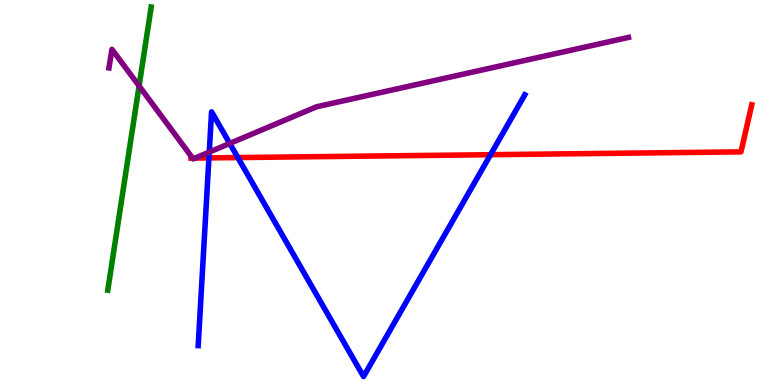[{'lines': ['blue', 'red'], 'intersections': [{'x': 2.7, 'y': 5.9}, {'x': 3.07, 'y': 5.91}, {'x': 6.33, 'y': 5.98}]}, {'lines': ['green', 'red'], 'intersections': []}, {'lines': ['purple', 'red'], 'intersections': [{'x': 2.48, 'y': 5.89}, {'x': 2.52, 'y': 5.89}]}, {'lines': ['blue', 'green'], 'intersections': []}, {'lines': ['blue', 'purple'], 'intersections': [{'x': 2.7, 'y': 6.05}, {'x': 2.96, 'y': 6.27}]}, {'lines': ['green', 'purple'], 'intersections': [{'x': 1.79, 'y': 7.77}]}]